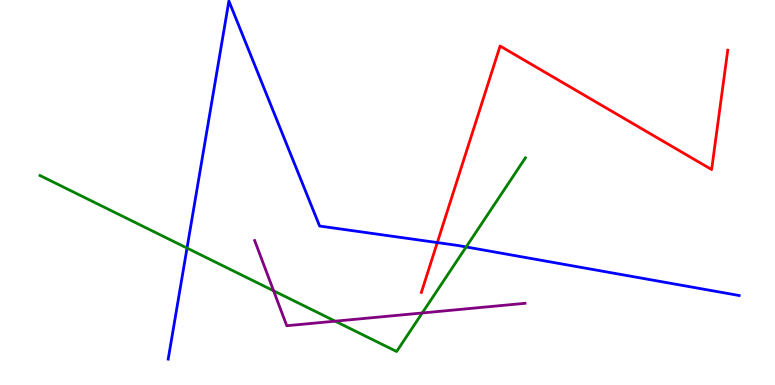[{'lines': ['blue', 'red'], 'intersections': [{'x': 5.64, 'y': 3.7}]}, {'lines': ['green', 'red'], 'intersections': []}, {'lines': ['purple', 'red'], 'intersections': []}, {'lines': ['blue', 'green'], 'intersections': [{'x': 2.41, 'y': 3.56}, {'x': 6.01, 'y': 3.59}]}, {'lines': ['blue', 'purple'], 'intersections': []}, {'lines': ['green', 'purple'], 'intersections': [{'x': 3.53, 'y': 2.45}, {'x': 4.32, 'y': 1.66}, {'x': 5.45, 'y': 1.87}]}]